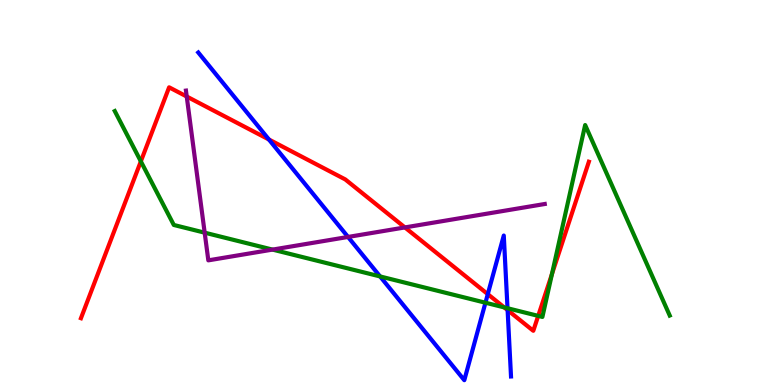[{'lines': ['blue', 'red'], 'intersections': [{'x': 3.47, 'y': 6.38}, {'x': 6.29, 'y': 2.36}, {'x': 6.55, 'y': 1.95}]}, {'lines': ['green', 'red'], 'intersections': [{'x': 1.82, 'y': 5.81}, {'x': 6.51, 'y': 2.02}, {'x': 6.94, 'y': 1.8}, {'x': 7.12, 'y': 2.88}]}, {'lines': ['purple', 'red'], 'intersections': [{'x': 2.41, 'y': 7.49}, {'x': 5.22, 'y': 4.09}]}, {'lines': ['blue', 'green'], 'intersections': [{'x': 4.9, 'y': 2.82}, {'x': 6.26, 'y': 2.14}, {'x': 6.55, 'y': 1.99}]}, {'lines': ['blue', 'purple'], 'intersections': [{'x': 4.49, 'y': 3.85}]}, {'lines': ['green', 'purple'], 'intersections': [{'x': 2.64, 'y': 3.96}, {'x': 3.52, 'y': 3.52}]}]